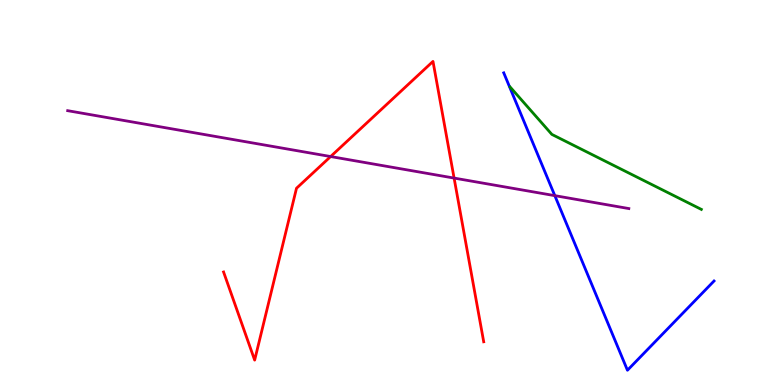[{'lines': ['blue', 'red'], 'intersections': []}, {'lines': ['green', 'red'], 'intersections': []}, {'lines': ['purple', 'red'], 'intersections': [{'x': 4.27, 'y': 5.93}, {'x': 5.86, 'y': 5.37}]}, {'lines': ['blue', 'green'], 'intersections': []}, {'lines': ['blue', 'purple'], 'intersections': [{'x': 7.16, 'y': 4.92}]}, {'lines': ['green', 'purple'], 'intersections': []}]